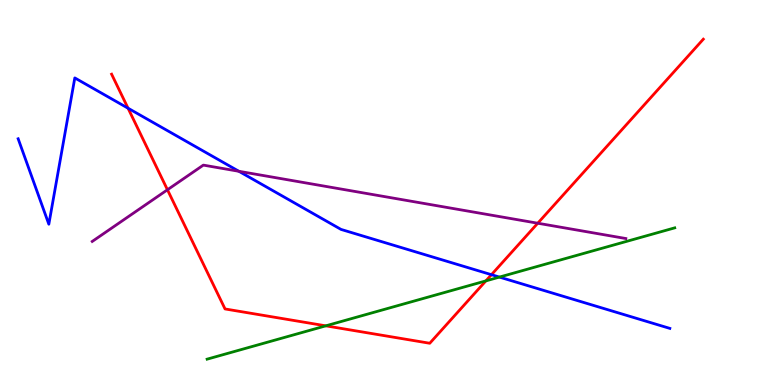[{'lines': ['blue', 'red'], 'intersections': [{'x': 1.65, 'y': 7.19}, {'x': 6.34, 'y': 2.87}]}, {'lines': ['green', 'red'], 'intersections': [{'x': 4.2, 'y': 1.54}, {'x': 6.27, 'y': 2.7}]}, {'lines': ['purple', 'red'], 'intersections': [{'x': 2.16, 'y': 5.07}, {'x': 6.94, 'y': 4.2}]}, {'lines': ['blue', 'green'], 'intersections': [{'x': 6.44, 'y': 2.8}]}, {'lines': ['blue', 'purple'], 'intersections': [{'x': 3.08, 'y': 5.55}]}, {'lines': ['green', 'purple'], 'intersections': []}]